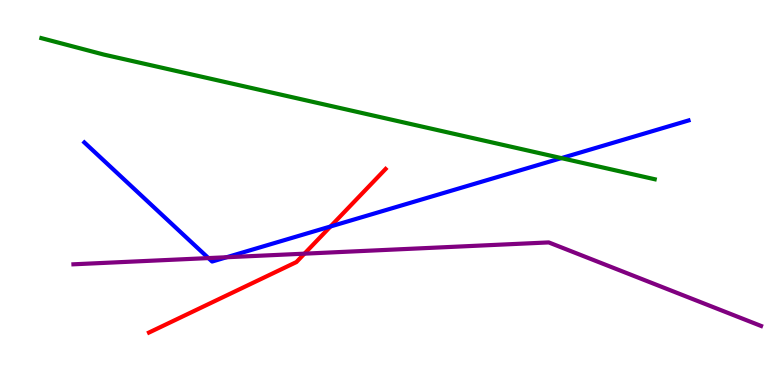[{'lines': ['blue', 'red'], 'intersections': [{'x': 4.26, 'y': 4.12}]}, {'lines': ['green', 'red'], 'intersections': []}, {'lines': ['purple', 'red'], 'intersections': [{'x': 3.93, 'y': 3.41}]}, {'lines': ['blue', 'green'], 'intersections': [{'x': 7.24, 'y': 5.89}]}, {'lines': ['blue', 'purple'], 'intersections': [{'x': 2.69, 'y': 3.3}, {'x': 2.92, 'y': 3.32}]}, {'lines': ['green', 'purple'], 'intersections': []}]